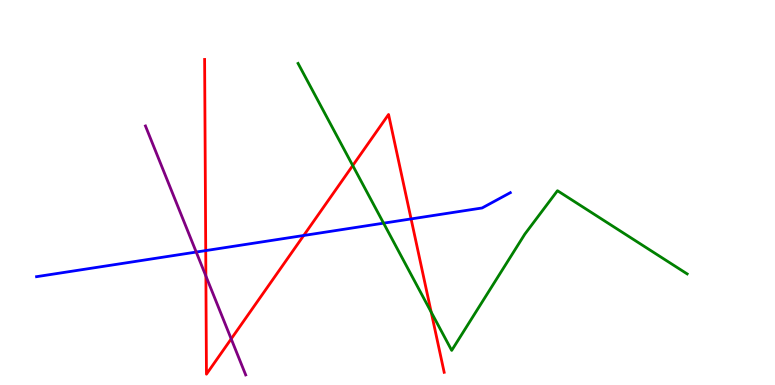[{'lines': ['blue', 'red'], 'intersections': [{'x': 2.65, 'y': 3.49}, {'x': 3.92, 'y': 3.88}, {'x': 5.3, 'y': 4.31}]}, {'lines': ['green', 'red'], 'intersections': [{'x': 4.55, 'y': 5.7}, {'x': 5.56, 'y': 1.89}]}, {'lines': ['purple', 'red'], 'intersections': [{'x': 2.66, 'y': 2.83}, {'x': 2.98, 'y': 1.2}]}, {'lines': ['blue', 'green'], 'intersections': [{'x': 4.95, 'y': 4.2}]}, {'lines': ['blue', 'purple'], 'intersections': [{'x': 2.53, 'y': 3.45}]}, {'lines': ['green', 'purple'], 'intersections': []}]